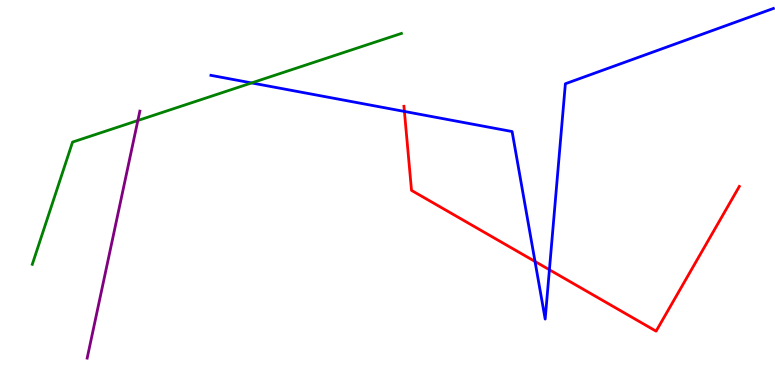[{'lines': ['blue', 'red'], 'intersections': [{'x': 5.22, 'y': 7.11}, {'x': 6.9, 'y': 3.21}, {'x': 7.09, 'y': 2.99}]}, {'lines': ['green', 'red'], 'intersections': []}, {'lines': ['purple', 'red'], 'intersections': []}, {'lines': ['blue', 'green'], 'intersections': [{'x': 3.25, 'y': 7.85}]}, {'lines': ['blue', 'purple'], 'intersections': []}, {'lines': ['green', 'purple'], 'intersections': [{'x': 1.78, 'y': 6.87}]}]